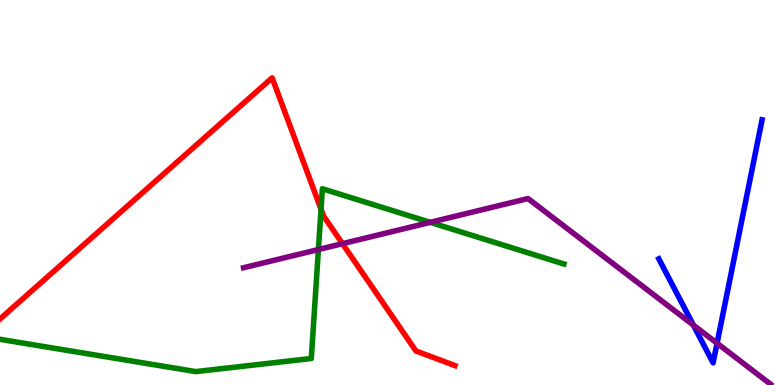[{'lines': ['blue', 'red'], 'intersections': []}, {'lines': ['green', 'red'], 'intersections': [{'x': 4.14, 'y': 4.57}]}, {'lines': ['purple', 'red'], 'intersections': [{'x': 4.42, 'y': 3.67}]}, {'lines': ['blue', 'green'], 'intersections': []}, {'lines': ['blue', 'purple'], 'intersections': [{'x': 8.95, 'y': 1.55}, {'x': 9.25, 'y': 1.08}]}, {'lines': ['green', 'purple'], 'intersections': [{'x': 4.11, 'y': 3.52}, {'x': 5.55, 'y': 4.22}]}]